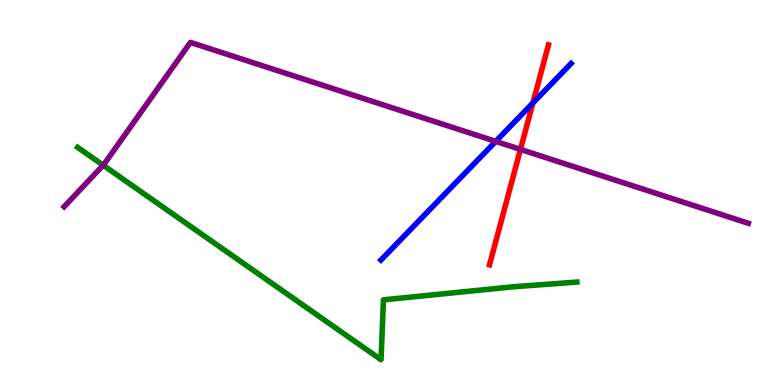[{'lines': ['blue', 'red'], 'intersections': [{'x': 6.88, 'y': 7.33}]}, {'lines': ['green', 'red'], 'intersections': []}, {'lines': ['purple', 'red'], 'intersections': [{'x': 6.72, 'y': 6.12}]}, {'lines': ['blue', 'green'], 'intersections': []}, {'lines': ['blue', 'purple'], 'intersections': [{'x': 6.4, 'y': 6.33}]}, {'lines': ['green', 'purple'], 'intersections': [{'x': 1.33, 'y': 5.71}]}]